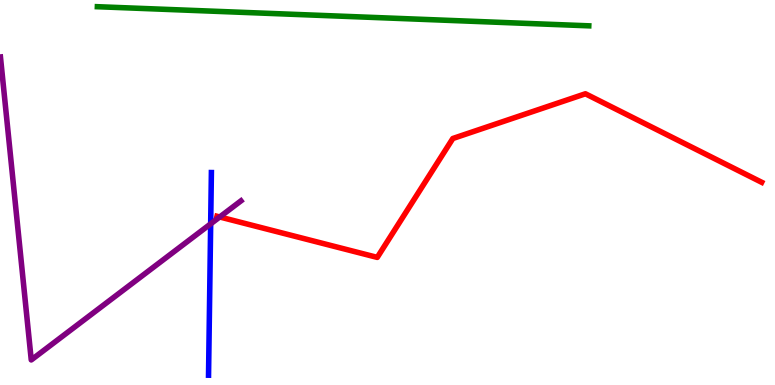[{'lines': ['blue', 'red'], 'intersections': []}, {'lines': ['green', 'red'], 'intersections': []}, {'lines': ['purple', 'red'], 'intersections': [{'x': 2.84, 'y': 4.36}]}, {'lines': ['blue', 'green'], 'intersections': []}, {'lines': ['blue', 'purple'], 'intersections': [{'x': 2.72, 'y': 4.19}]}, {'lines': ['green', 'purple'], 'intersections': []}]